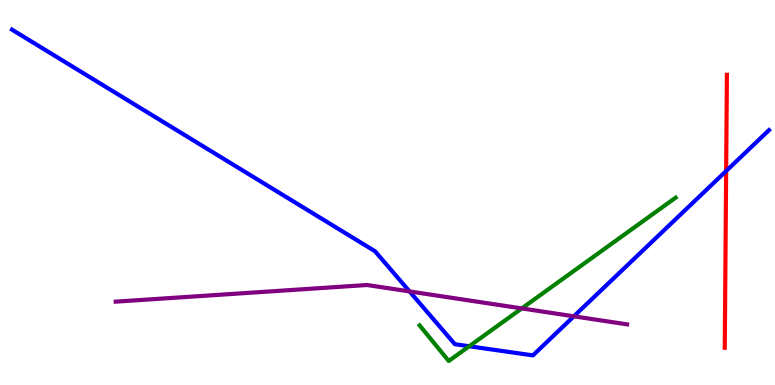[{'lines': ['blue', 'red'], 'intersections': [{'x': 9.37, 'y': 5.56}]}, {'lines': ['green', 'red'], 'intersections': []}, {'lines': ['purple', 'red'], 'intersections': []}, {'lines': ['blue', 'green'], 'intersections': [{'x': 6.05, 'y': 1.01}]}, {'lines': ['blue', 'purple'], 'intersections': [{'x': 5.28, 'y': 2.43}, {'x': 7.4, 'y': 1.78}]}, {'lines': ['green', 'purple'], 'intersections': [{'x': 6.73, 'y': 1.99}]}]